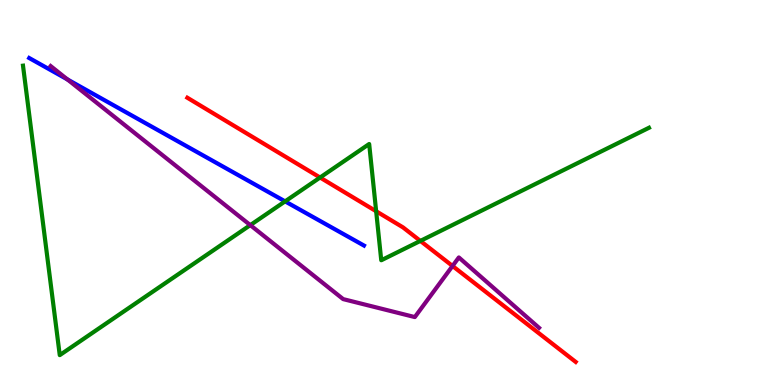[{'lines': ['blue', 'red'], 'intersections': []}, {'lines': ['green', 'red'], 'intersections': [{'x': 4.13, 'y': 5.39}, {'x': 4.85, 'y': 4.51}, {'x': 5.42, 'y': 3.74}]}, {'lines': ['purple', 'red'], 'intersections': [{'x': 5.84, 'y': 3.09}]}, {'lines': ['blue', 'green'], 'intersections': [{'x': 3.68, 'y': 4.77}]}, {'lines': ['blue', 'purple'], 'intersections': [{'x': 0.87, 'y': 7.94}]}, {'lines': ['green', 'purple'], 'intersections': [{'x': 3.23, 'y': 4.15}]}]